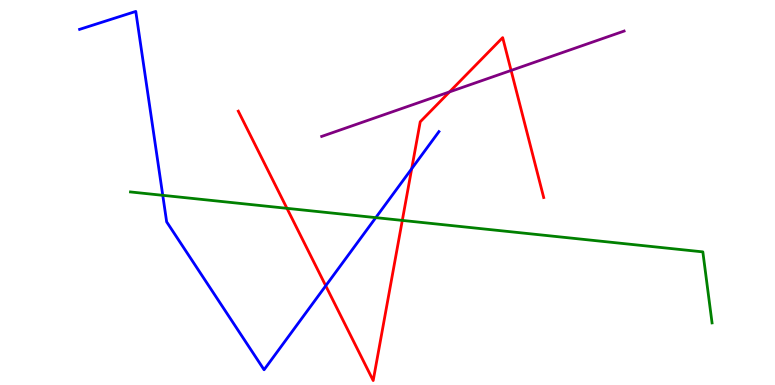[{'lines': ['blue', 'red'], 'intersections': [{'x': 4.2, 'y': 2.58}, {'x': 5.31, 'y': 5.62}]}, {'lines': ['green', 'red'], 'intersections': [{'x': 3.7, 'y': 4.59}, {'x': 5.19, 'y': 4.28}]}, {'lines': ['purple', 'red'], 'intersections': [{'x': 5.8, 'y': 7.61}, {'x': 6.59, 'y': 8.17}]}, {'lines': ['blue', 'green'], 'intersections': [{'x': 2.1, 'y': 4.93}, {'x': 4.85, 'y': 4.35}]}, {'lines': ['blue', 'purple'], 'intersections': []}, {'lines': ['green', 'purple'], 'intersections': []}]